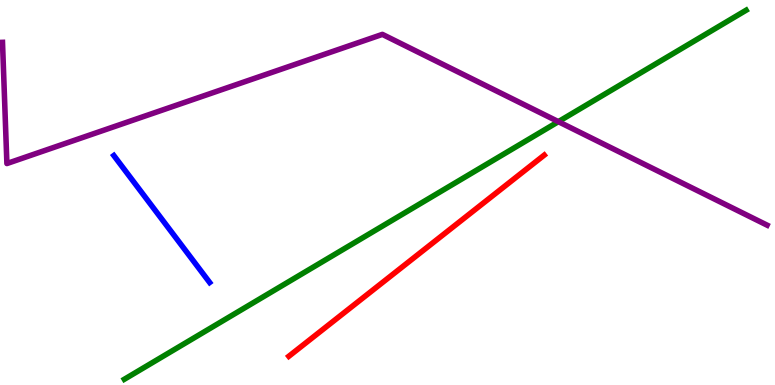[{'lines': ['blue', 'red'], 'intersections': []}, {'lines': ['green', 'red'], 'intersections': []}, {'lines': ['purple', 'red'], 'intersections': []}, {'lines': ['blue', 'green'], 'intersections': []}, {'lines': ['blue', 'purple'], 'intersections': []}, {'lines': ['green', 'purple'], 'intersections': [{'x': 7.2, 'y': 6.84}]}]